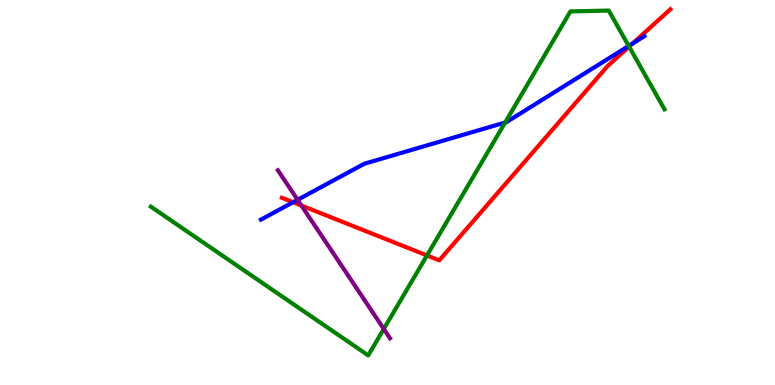[{'lines': ['blue', 'red'], 'intersections': [{'x': 3.78, 'y': 4.75}, {'x': 8.16, 'y': 8.87}]}, {'lines': ['green', 'red'], 'intersections': [{'x': 5.51, 'y': 3.37}, {'x': 8.12, 'y': 8.79}]}, {'lines': ['purple', 'red'], 'intersections': [{'x': 3.89, 'y': 4.66}]}, {'lines': ['blue', 'green'], 'intersections': [{'x': 6.52, 'y': 6.82}, {'x': 8.11, 'y': 8.81}]}, {'lines': ['blue', 'purple'], 'intersections': [{'x': 3.84, 'y': 4.81}]}, {'lines': ['green', 'purple'], 'intersections': [{'x': 4.95, 'y': 1.46}]}]